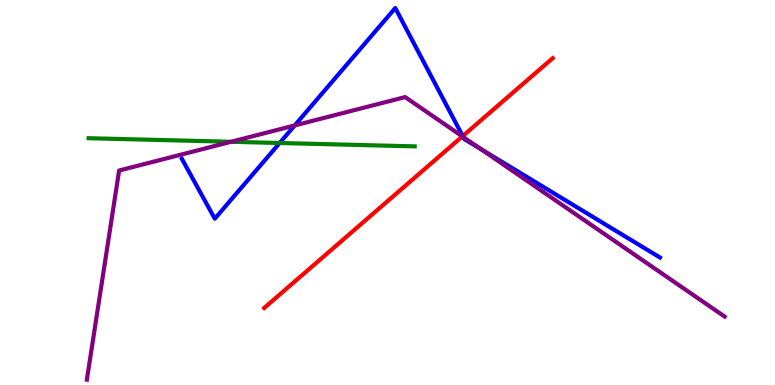[{'lines': ['blue', 'red'], 'intersections': [{'x': 5.97, 'y': 6.47}]}, {'lines': ['green', 'red'], 'intersections': []}, {'lines': ['purple', 'red'], 'intersections': [{'x': 5.97, 'y': 6.46}]}, {'lines': ['blue', 'green'], 'intersections': [{'x': 3.61, 'y': 6.29}]}, {'lines': ['blue', 'purple'], 'intersections': [{'x': 3.8, 'y': 6.74}, {'x': 5.98, 'y': 6.44}, {'x': 6.2, 'y': 6.13}]}, {'lines': ['green', 'purple'], 'intersections': [{'x': 2.98, 'y': 6.32}]}]